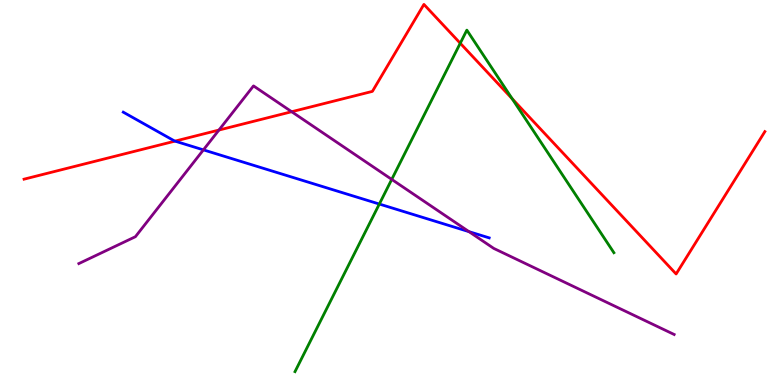[{'lines': ['blue', 'red'], 'intersections': [{'x': 2.26, 'y': 6.33}]}, {'lines': ['green', 'red'], 'intersections': [{'x': 5.94, 'y': 8.88}, {'x': 6.61, 'y': 7.44}]}, {'lines': ['purple', 'red'], 'intersections': [{'x': 2.82, 'y': 6.62}, {'x': 3.76, 'y': 7.1}]}, {'lines': ['blue', 'green'], 'intersections': [{'x': 4.89, 'y': 4.7}]}, {'lines': ['blue', 'purple'], 'intersections': [{'x': 2.62, 'y': 6.11}, {'x': 6.05, 'y': 3.98}]}, {'lines': ['green', 'purple'], 'intersections': [{'x': 5.05, 'y': 5.34}]}]